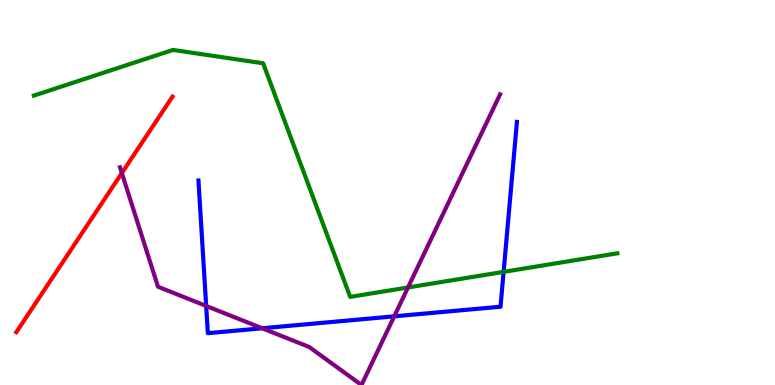[{'lines': ['blue', 'red'], 'intersections': []}, {'lines': ['green', 'red'], 'intersections': []}, {'lines': ['purple', 'red'], 'intersections': [{'x': 1.57, 'y': 5.51}]}, {'lines': ['blue', 'green'], 'intersections': [{'x': 6.5, 'y': 2.94}]}, {'lines': ['blue', 'purple'], 'intersections': [{'x': 2.66, 'y': 2.05}, {'x': 3.38, 'y': 1.47}, {'x': 5.09, 'y': 1.78}]}, {'lines': ['green', 'purple'], 'intersections': [{'x': 5.26, 'y': 2.53}]}]